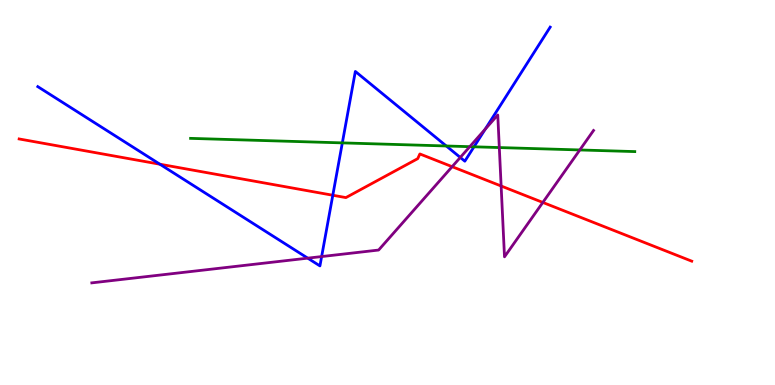[{'lines': ['blue', 'red'], 'intersections': [{'x': 2.06, 'y': 5.73}, {'x': 4.29, 'y': 4.93}]}, {'lines': ['green', 'red'], 'intersections': []}, {'lines': ['purple', 'red'], 'intersections': [{'x': 5.83, 'y': 5.67}, {'x': 6.47, 'y': 5.17}, {'x': 7.0, 'y': 4.74}]}, {'lines': ['blue', 'green'], 'intersections': [{'x': 4.42, 'y': 6.29}, {'x': 5.76, 'y': 6.21}, {'x': 6.12, 'y': 6.19}]}, {'lines': ['blue', 'purple'], 'intersections': [{'x': 3.97, 'y': 3.29}, {'x': 4.15, 'y': 3.34}, {'x': 5.94, 'y': 5.91}, {'x': 6.26, 'y': 6.65}]}, {'lines': ['green', 'purple'], 'intersections': [{'x': 6.06, 'y': 6.19}, {'x': 6.44, 'y': 6.17}, {'x': 7.48, 'y': 6.11}]}]